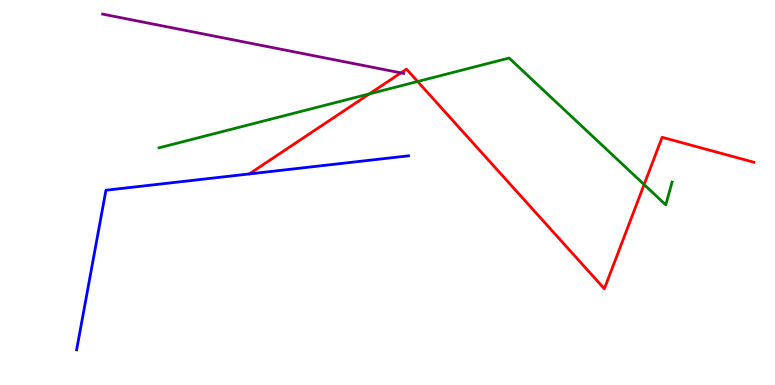[{'lines': ['blue', 'red'], 'intersections': []}, {'lines': ['green', 'red'], 'intersections': [{'x': 4.77, 'y': 7.56}, {'x': 5.39, 'y': 7.88}, {'x': 8.31, 'y': 5.21}]}, {'lines': ['purple', 'red'], 'intersections': [{'x': 5.17, 'y': 8.11}]}, {'lines': ['blue', 'green'], 'intersections': []}, {'lines': ['blue', 'purple'], 'intersections': []}, {'lines': ['green', 'purple'], 'intersections': []}]